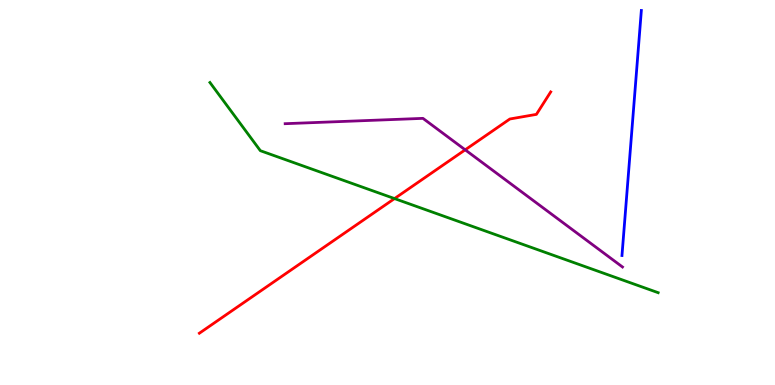[{'lines': ['blue', 'red'], 'intersections': []}, {'lines': ['green', 'red'], 'intersections': [{'x': 5.09, 'y': 4.84}]}, {'lines': ['purple', 'red'], 'intersections': [{'x': 6.0, 'y': 6.11}]}, {'lines': ['blue', 'green'], 'intersections': []}, {'lines': ['blue', 'purple'], 'intersections': []}, {'lines': ['green', 'purple'], 'intersections': []}]